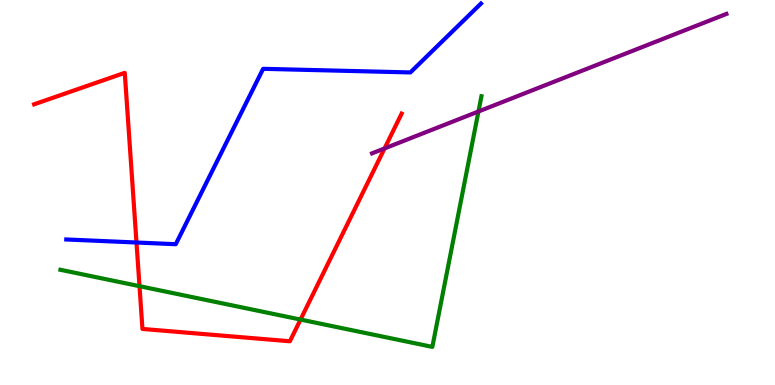[{'lines': ['blue', 'red'], 'intersections': [{'x': 1.76, 'y': 3.7}]}, {'lines': ['green', 'red'], 'intersections': [{'x': 1.8, 'y': 2.57}, {'x': 3.88, 'y': 1.7}]}, {'lines': ['purple', 'red'], 'intersections': [{'x': 4.96, 'y': 6.14}]}, {'lines': ['blue', 'green'], 'intersections': []}, {'lines': ['blue', 'purple'], 'intersections': []}, {'lines': ['green', 'purple'], 'intersections': [{'x': 6.17, 'y': 7.1}]}]